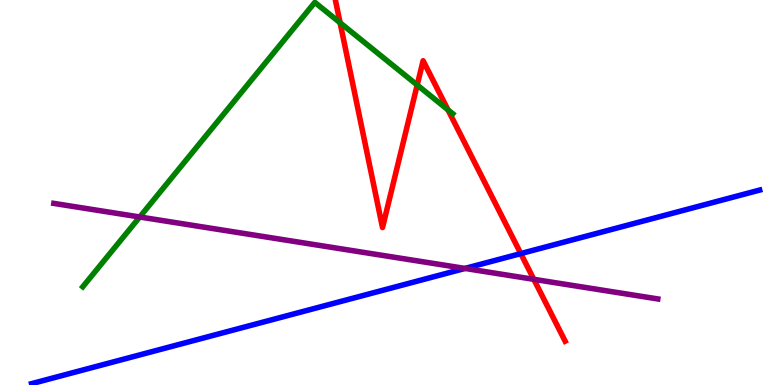[{'lines': ['blue', 'red'], 'intersections': [{'x': 6.72, 'y': 3.41}]}, {'lines': ['green', 'red'], 'intersections': [{'x': 4.39, 'y': 9.41}, {'x': 5.38, 'y': 7.79}, {'x': 5.78, 'y': 7.15}]}, {'lines': ['purple', 'red'], 'intersections': [{'x': 6.89, 'y': 2.74}]}, {'lines': ['blue', 'green'], 'intersections': []}, {'lines': ['blue', 'purple'], 'intersections': [{'x': 6.0, 'y': 3.03}]}, {'lines': ['green', 'purple'], 'intersections': [{'x': 1.8, 'y': 4.36}]}]